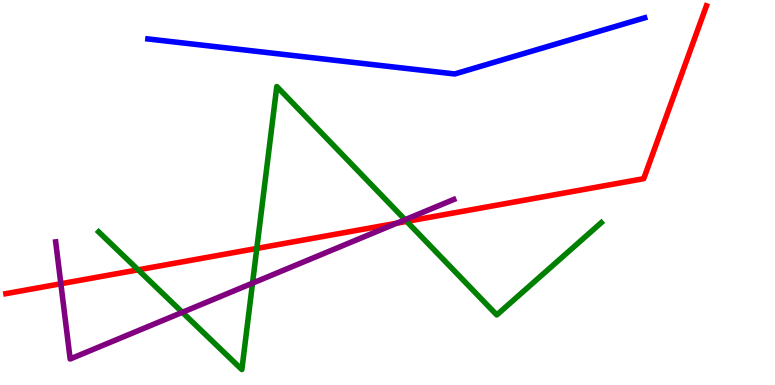[{'lines': ['blue', 'red'], 'intersections': []}, {'lines': ['green', 'red'], 'intersections': [{'x': 1.78, 'y': 2.99}, {'x': 3.31, 'y': 3.55}, {'x': 5.25, 'y': 4.25}]}, {'lines': ['purple', 'red'], 'intersections': [{'x': 0.785, 'y': 2.63}, {'x': 5.12, 'y': 4.2}]}, {'lines': ['blue', 'green'], 'intersections': []}, {'lines': ['blue', 'purple'], 'intersections': []}, {'lines': ['green', 'purple'], 'intersections': [{'x': 2.35, 'y': 1.89}, {'x': 3.26, 'y': 2.65}, {'x': 5.23, 'y': 4.29}]}]